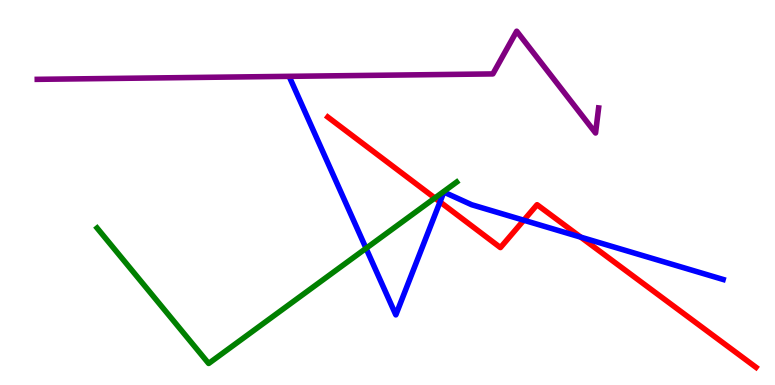[{'lines': ['blue', 'red'], 'intersections': [{'x': 5.68, 'y': 4.76}, {'x': 6.76, 'y': 4.28}, {'x': 7.49, 'y': 3.84}]}, {'lines': ['green', 'red'], 'intersections': [{'x': 5.61, 'y': 4.86}]}, {'lines': ['purple', 'red'], 'intersections': []}, {'lines': ['blue', 'green'], 'intersections': [{'x': 4.72, 'y': 3.55}]}, {'lines': ['blue', 'purple'], 'intersections': []}, {'lines': ['green', 'purple'], 'intersections': []}]